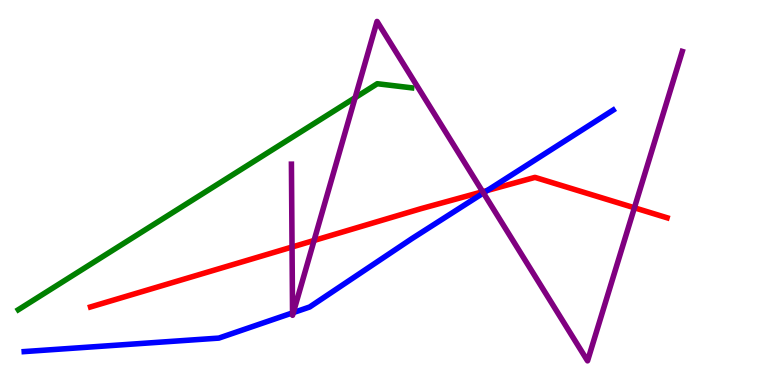[{'lines': ['blue', 'red'], 'intersections': [{'x': 6.29, 'y': 5.05}]}, {'lines': ['green', 'red'], 'intersections': []}, {'lines': ['purple', 'red'], 'intersections': [{'x': 3.77, 'y': 3.58}, {'x': 4.05, 'y': 3.75}, {'x': 6.23, 'y': 5.02}, {'x': 8.19, 'y': 4.6}]}, {'lines': ['blue', 'green'], 'intersections': []}, {'lines': ['blue', 'purple'], 'intersections': [{'x': 3.77, 'y': 1.87}, {'x': 3.79, 'y': 1.88}, {'x': 6.24, 'y': 4.99}]}, {'lines': ['green', 'purple'], 'intersections': [{'x': 4.58, 'y': 7.46}]}]